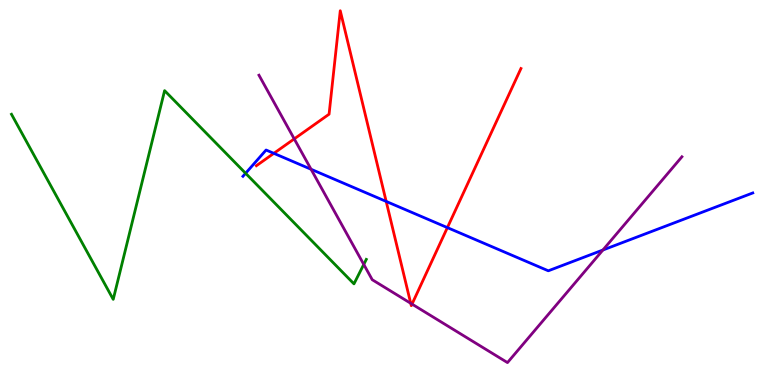[{'lines': ['blue', 'red'], 'intersections': [{'x': 3.53, 'y': 6.02}, {'x': 4.98, 'y': 4.77}, {'x': 5.77, 'y': 4.09}]}, {'lines': ['green', 'red'], 'intersections': []}, {'lines': ['purple', 'red'], 'intersections': [{'x': 3.8, 'y': 6.39}, {'x': 5.3, 'y': 2.12}, {'x': 5.32, 'y': 2.1}]}, {'lines': ['blue', 'green'], 'intersections': [{'x': 3.17, 'y': 5.5}]}, {'lines': ['blue', 'purple'], 'intersections': [{'x': 4.01, 'y': 5.6}, {'x': 7.78, 'y': 3.51}]}, {'lines': ['green', 'purple'], 'intersections': [{'x': 4.69, 'y': 3.13}]}]